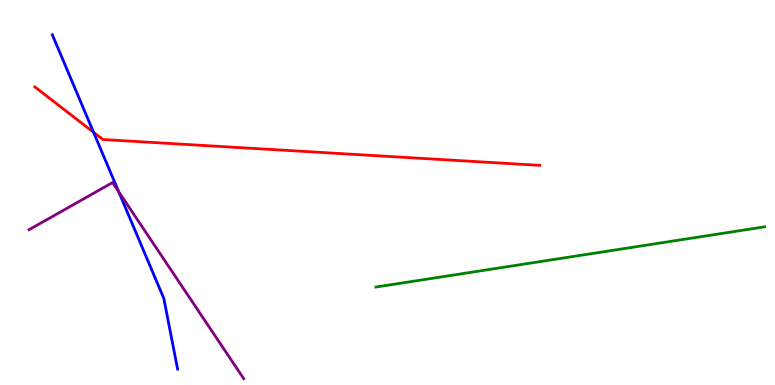[{'lines': ['blue', 'red'], 'intersections': [{'x': 1.21, 'y': 6.56}]}, {'lines': ['green', 'red'], 'intersections': []}, {'lines': ['purple', 'red'], 'intersections': []}, {'lines': ['blue', 'green'], 'intersections': []}, {'lines': ['blue', 'purple'], 'intersections': [{'x': 1.53, 'y': 5.02}]}, {'lines': ['green', 'purple'], 'intersections': []}]